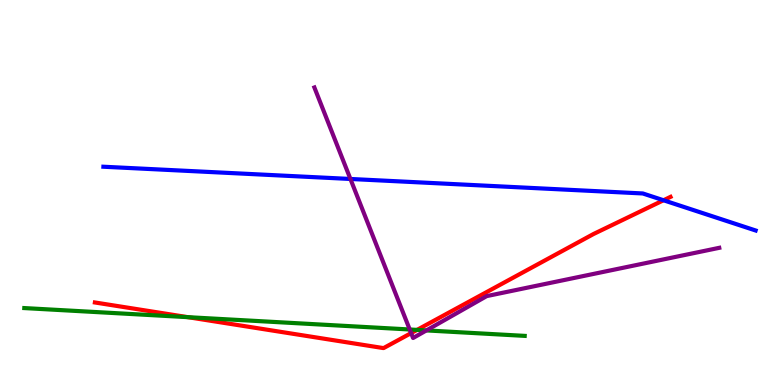[{'lines': ['blue', 'red'], 'intersections': [{'x': 8.56, 'y': 4.8}]}, {'lines': ['green', 'red'], 'intersections': [{'x': 2.42, 'y': 1.76}, {'x': 5.38, 'y': 1.43}]}, {'lines': ['purple', 'red'], 'intersections': [{'x': 5.31, 'y': 1.35}]}, {'lines': ['blue', 'green'], 'intersections': []}, {'lines': ['blue', 'purple'], 'intersections': [{'x': 4.52, 'y': 5.35}]}, {'lines': ['green', 'purple'], 'intersections': [{'x': 5.29, 'y': 1.44}, {'x': 5.5, 'y': 1.42}]}]